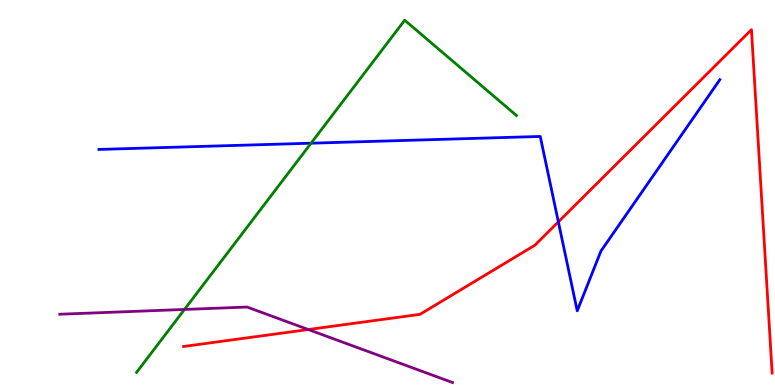[{'lines': ['blue', 'red'], 'intersections': [{'x': 7.2, 'y': 4.24}]}, {'lines': ['green', 'red'], 'intersections': []}, {'lines': ['purple', 'red'], 'intersections': [{'x': 3.98, 'y': 1.44}]}, {'lines': ['blue', 'green'], 'intersections': [{'x': 4.01, 'y': 6.28}]}, {'lines': ['blue', 'purple'], 'intersections': []}, {'lines': ['green', 'purple'], 'intersections': [{'x': 2.38, 'y': 1.96}]}]